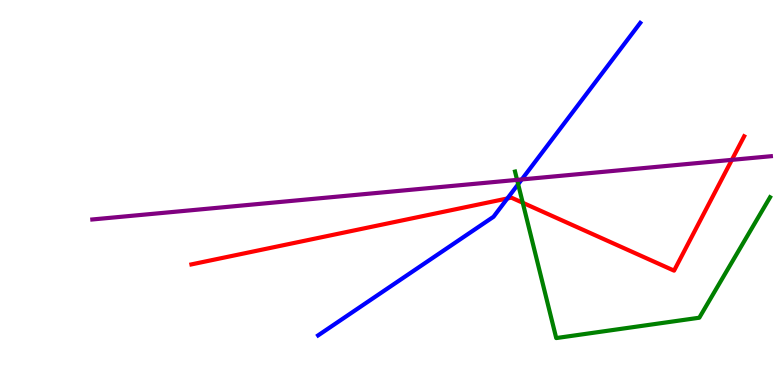[{'lines': ['blue', 'red'], 'intersections': [{'x': 6.55, 'y': 4.85}]}, {'lines': ['green', 'red'], 'intersections': [{'x': 6.75, 'y': 4.73}]}, {'lines': ['purple', 'red'], 'intersections': [{'x': 9.44, 'y': 5.85}]}, {'lines': ['blue', 'green'], 'intersections': [{'x': 6.69, 'y': 5.21}]}, {'lines': ['blue', 'purple'], 'intersections': [{'x': 6.73, 'y': 5.34}]}, {'lines': ['green', 'purple'], 'intersections': [{'x': 6.67, 'y': 5.33}]}]